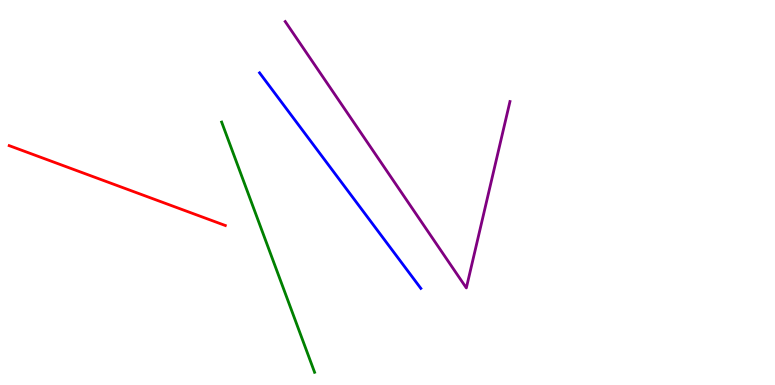[{'lines': ['blue', 'red'], 'intersections': []}, {'lines': ['green', 'red'], 'intersections': []}, {'lines': ['purple', 'red'], 'intersections': []}, {'lines': ['blue', 'green'], 'intersections': []}, {'lines': ['blue', 'purple'], 'intersections': []}, {'lines': ['green', 'purple'], 'intersections': []}]